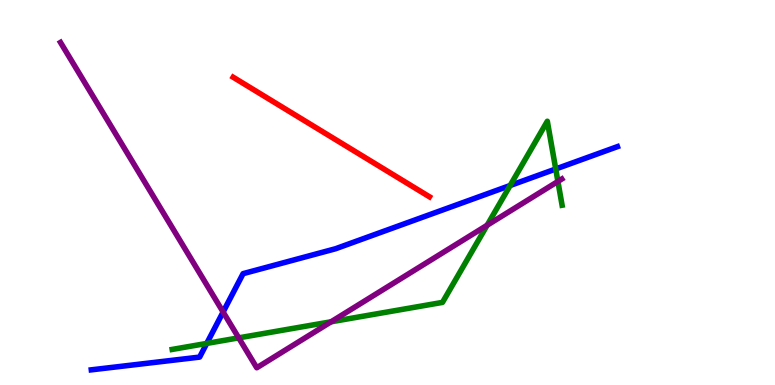[{'lines': ['blue', 'red'], 'intersections': []}, {'lines': ['green', 'red'], 'intersections': []}, {'lines': ['purple', 'red'], 'intersections': []}, {'lines': ['blue', 'green'], 'intersections': [{'x': 2.67, 'y': 1.08}, {'x': 6.58, 'y': 5.18}, {'x': 7.17, 'y': 5.61}]}, {'lines': ['blue', 'purple'], 'intersections': [{'x': 2.88, 'y': 1.9}]}, {'lines': ['green', 'purple'], 'intersections': [{'x': 3.08, 'y': 1.22}, {'x': 4.27, 'y': 1.64}, {'x': 6.29, 'y': 4.15}, {'x': 7.2, 'y': 5.29}]}]